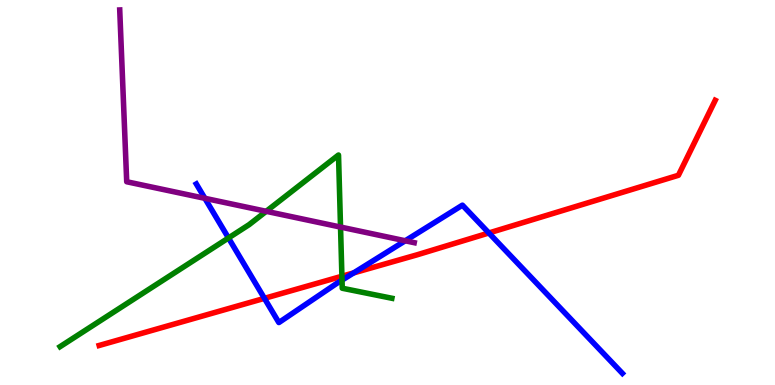[{'lines': ['blue', 'red'], 'intersections': [{'x': 3.41, 'y': 2.25}, {'x': 4.56, 'y': 2.91}, {'x': 6.31, 'y': 3.95}]}, {'lines': ['green', 'red'], 'intersections': [{'x': 4.41, 'y': 2.82}]}, {'lines': ['purple', 'red'], 'intersections': []}, {'lines': ['blue', 'green'], 'intersections': [{'x': 2.95, 'y': 3.82}, {'x': 4.41, 'y': 2.72}]}, {'lines': ['blue', 'purple'], 'intersections': [{'x': 2.64, 'y': 4.85}, {'x': 5.23, 'y': 3.75}]}, {'lines': ['green', 'purple'], 'intersections': [{'x': 3.44, 'y': 4.51}, {'x': 4.39, 'y': 4.1}]}]